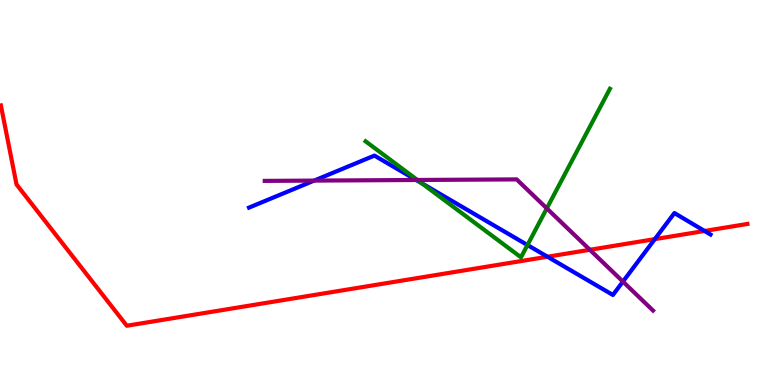[{'lines': ['blue', 'red'], 'intersections': [{'x': 7.06, 'y': 3.33}, {'x': 8.45, 'y': 3.79}, {'x': 9.09, 'y': 4.0}]}, {'lines': ['green', 'red'], 'intersections': []}, {'lines': ['purple', 'red'], 'intersections': [{'x': 7.61, 'y': 3.51}]}, {'lines': ['blue', 'green'], 'intersections': [{'x': 5.44, 'y': 5.24}, {'x': 6.81, 'y': 3.64}]}, {'lines': ['blue', 'purple'], 'intersections': [{'x': 4.05, 'y': 5.31}, {'x': 5.37, 'y': 5.32}, {'x': 8.04, 'y': 2.69}]}, {'lines': ['green', 'purple'], 'intersections': [{'x': 5.39, 'y': 5.33}, {'x': 7.06, 'y': 4.59}]}]